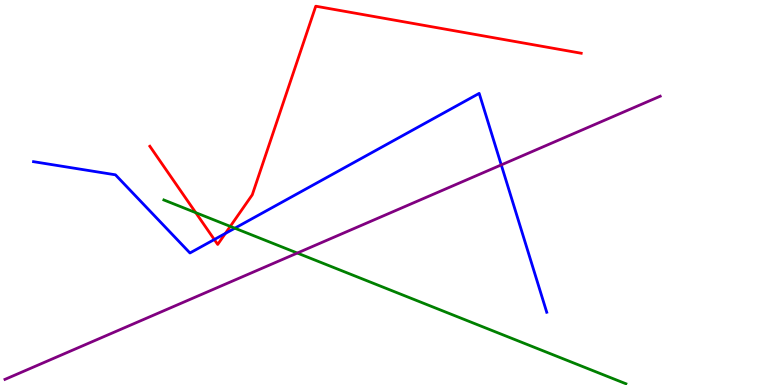[{'lines': ['blue', 'red'], 'intersections': [{'x': 2.77, 'y': 3.78}, {'x': 2.91, 'y': 3.94}]}, {'lines': ['green', 'red'], 'intersections': [{'x': 2.53, 'y': 4.48}, {'x': 2.97, 'y': 4.12}]}, {'lines': ['purple', 'red'], 'intersections': []}, {'lines': ['blue', 'green'], 'intersections': [{'x': 3.03, 'y': 4.07}]}, {'lines': ['blue', 'purple'], 'intersections': [{'x': 6.47, 'y': 5.72}]}, {'lines': ['green', 'purple'], 'intersections': [{'x': 3.84, 'y': 3.43}]}]